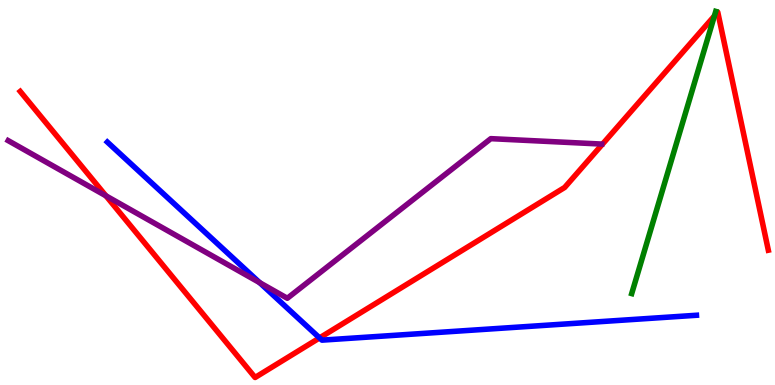[{'lines': ['blue', 'red'], 'intersections': [{'x': 4.12, 'y': 1.22}]}, {'lines': ['green', 'red'], 'intersections': [{'x': 9.22, 'y': 9.59}]}, {'lines': ['purple', 'red'], 'intersections': [{'x': 1.37, 'y': 4.91}]}, {'lines': ['blue', 'green'], 'intersections': []}, {'lines': ['blue', 'purple'], 'intersections': [{'x': 3.35, 'y': 2.66}]}, {'lines': ['green', 'purple'], 'intersections': []}]